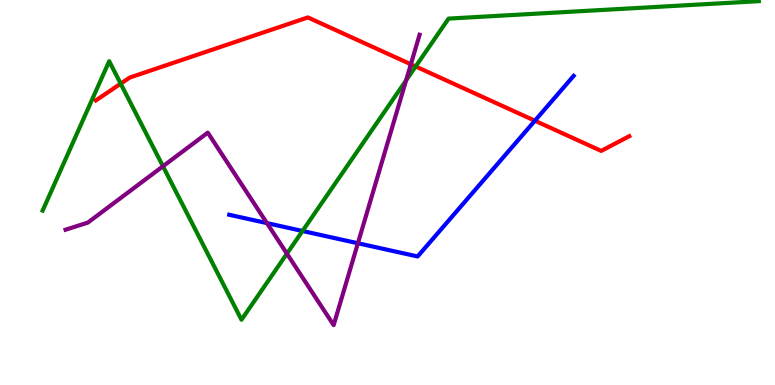[{'lines': ['blue', 'red'], 'intersections': [{'x': 6.9, 'y': 6.86}]}, {'lines': ['green', 'red'], 'intersections': [{'x': 1.56, 'y': 7.83}, {'x': 5.36, 'y': 8.27}]}, {'lines': ['purple', 'red'], 'intersections': [{'x': 5.3, 'y': 8.33}]}, {'lines': ['blue', 'green'], 'intersections': [{'x': 3.9, 'y': 4.0}]}, {'lines': ['blue', 'purple'], 'intersections': [{'x': 3.44, 'y': 4.2}, {'x': 4.62, 'y': 3.68}]}, {'lines': ['green', 'purple'], 'intersections': [{'x': 2.1, 'y': 5.68}, {'x': 3.7, 'y': 3.41}, {'x': 5.24, 'y': 7.91}]}]